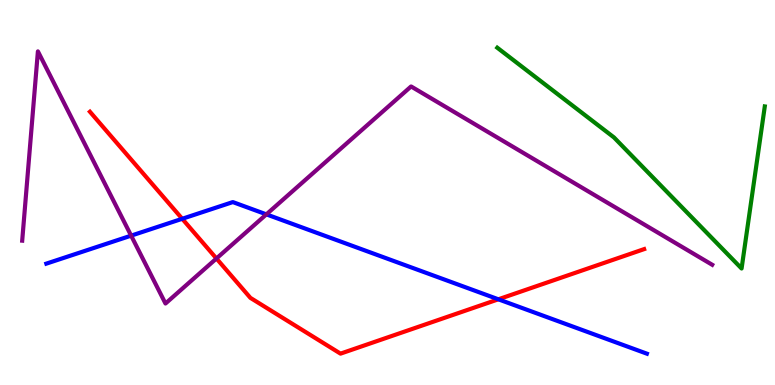[{'lines': ['blue', 'red'], 'intersections': [{'x': 2.35, 'y': 4.32}, {'x': 6.43, 'y': 2.23}]}, {'lines': ['green', 'red'], 'intersections': []}, {'lines': ['purple', 'red'], 'intersections': [{'x': 2.79, 'y': 3.29}]}, {'lines': ['blue', 'green'], 'intersections': []}, {'lines': ['blue', 'purple'], 'intersections': [{'x': 1.69, 'y': 3.88}, {'x': 3.44, 'y': 4.43}]}, {'lines': ['green', 'purple'], 'intersections': []}]